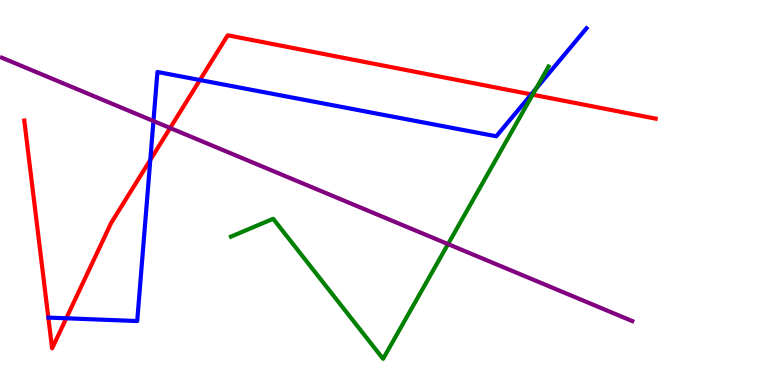[{'lines': ['blue', 'red'], 'intersections': [{'x': 0.855, 'y': 1.73}, {'x': 1.94, 'y': 5.85}, {'x': 2.58, 'y': 7.92}, {'x': 6.85, 'y': 7.55}]}, {'lines': ['green', 'red'], 'intersections': [{'x': 6.87, 'y': 7.54}]}, {'lines': ['purple', 'red'], 'intersections': [{'x': 2.2, 'y': 6.68}]}, {'lines': ['blue', 'green'], 'intersections': [{'x': 6.92, 'y': 7.69}]}, {'lines': ['blue', 'purple'], 'intersections': [{'x': 1.98, 'y': 6.86}]}, {'lines': ['green', 'purple'], 'intersections': [{'x': 5.78, 'y': 3.66}]}]